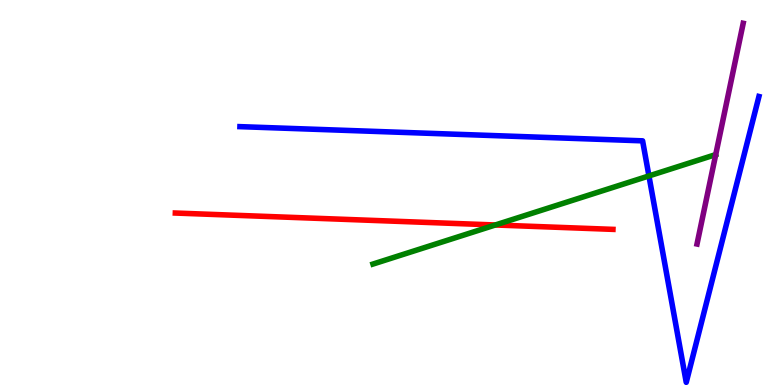[{'lines': ['blue', 'red'], 'intersections': []}, {'lines': ['green', 'red'], 'intersections': [{'x': 6.39, 'y': 4.16}]}, {'lines': ['purple', 'red'], 'intersections': []}, {'lines': ['blue', 'green'], 'intersections': [{'x': 8.37, 'y': 5.43}]}, {'lines': ['blue', 'purple'], 'intersections': []}, {'lines': ['green', 'purple'], 'intersections': []}]